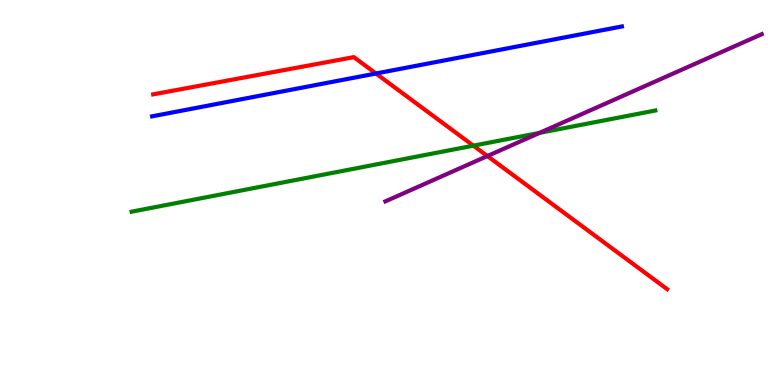[{'lines': ['blue', 'red'], 'intersections': [{'x': 4.85, 'y': 8.09}]}, {'lines': ['green', 'red'], 'intersections': [{'x': 6.11, 'y': 6.22}]}, {'lines': ['purple', 'red'], 'intersections': [{'x': 6.29, 'y': 5.95}]}, {'lines': ['blue', 'green'], 'intersections': []}, {'lines': ['blue', 'purple'], 'intersections': []}, {'lines': ['green', 'purple'], 'intersections': [{'x': 6.96, 'y': 6.55}]}]